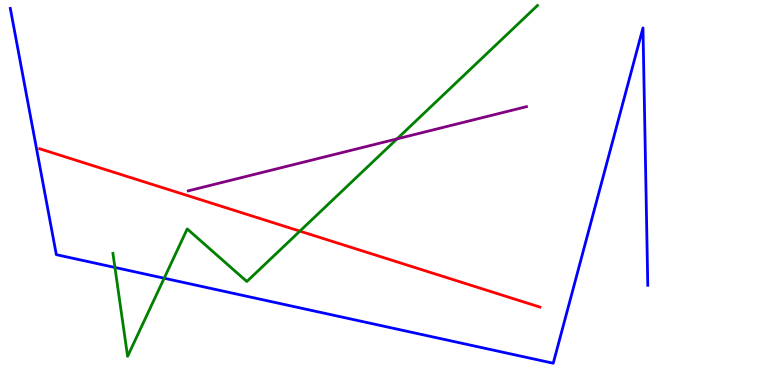[{'lines': ['blue', 'red'], 'intersections': []}, {'lines': ['green', 'red'], 'intersections': [{'x': 3.87, 'y': 4.0}]}, {'lines': ['purple', 'red'], 'intersections': []}, {'lines': ['blue', 'green'], 'intersections': [{'x': 1.48, 'y': 3.05}, {'x': 2.12, 'y': 2.77}]}, {'lines': ['blue', 'purple'], 'intersections': []}, {'lines': ['green', 'purple'], 'intersections': [{'x': 5.12, 'y': 6.39}]}]